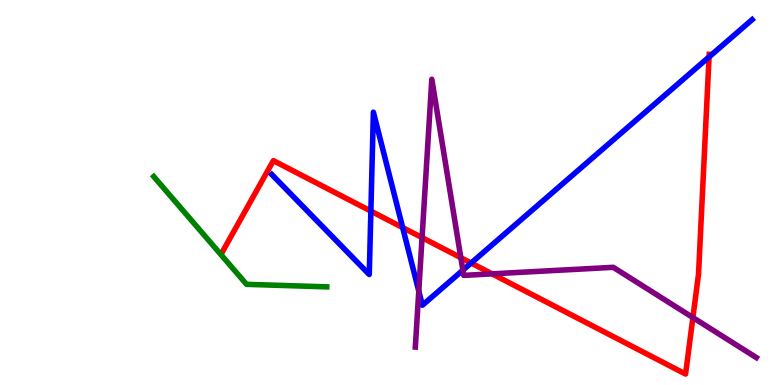[{'lines': ['blue', 'red'], 'intersections': [{'x': 4.79, 'y': 4.52}, {'x': 5.2, 'y': 4.09}, {'x': 6.08, 'y': 3.17}, {'x': 9.15, 'y': 8.52}]}, {'lines': ['green', 'red'], 'intersections': []}, {'lines': ['purple', 'red'], 'intersections': [{'x': 5.45, 'y': 3.83}, {'x': 5.95, 'y': 3.31}, {'x': 6.35, 'y': 2.89}, {'x': 8.94, 'y': 1.75}]}, {'lines': ['blue', 'green'], 'intersections': []}, {'lines': ['blue', 'purple'], 'intersections': [{'x': 5.4, 'y': 2.44}, {'x': 5.97, 'y': 2.98}]}, {'lines': ['green', 'purple'], 'intersections': []}]